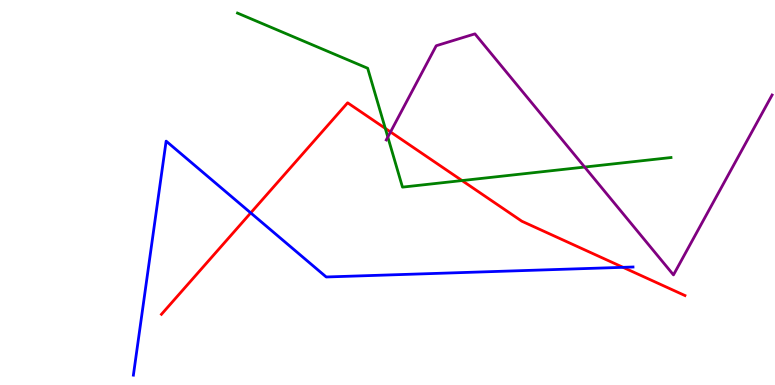[{'lines': ['blue', 'red'], 'intersections': [{'x': 3.24, 'y': 4.47}, {'x': 8.04, 'y': 3.06}]}, {'lines': ['green', 'red'], 'intersections': [{'x': 4.97, 'y': 6.67}, {'x': 5.96, 'y': 5.31}]}, {'lines': ['purple', 'red'], 'intersections': [{'x': 5.04, 'y': 6.57}]}, {'lines': ['blue', 'green'], 'intersections': []}, {'lines': ['blue', 'purple'], 'intersections': []}, {'lines': ['green', 'purple'], 'intersections': [{'x': 5.0, 'y': 6.44}, {'x': 7.54, 'y': 5.66}]}]